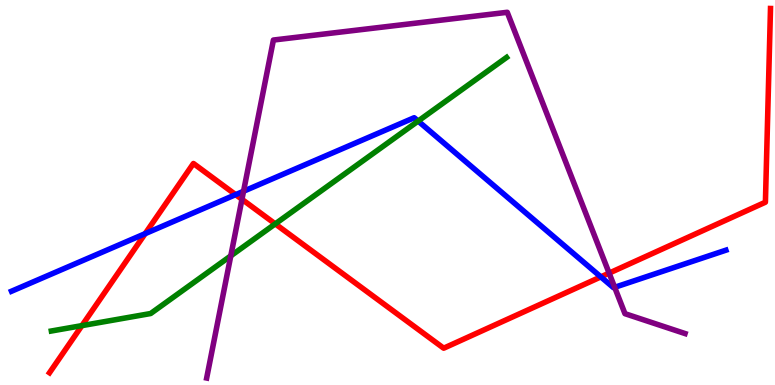[{'lines': ['blue', 'red'], 'intersections': [{'x': 1.87, 'y': 3.93}, {'x': 3.04, 'y': 4.94}, {'x': 7.75, 'y': 2.81}]}, {'lines': ['green', 'red'], 'intersections': [{'x': 1.06, 'y': 1.54}, {'x': 3.55, 'y': 4.18}]}, {'lines': ['purple', 'red'], 'intersections': [{'x': 3.12, 'y': 4.82}, {'x': 7.86, 'y': 2.91}]}, {'lines': ['blue', 'green'], 'intersections': [{'x': 5.4, 'y': 6.86}]}, {'lines': ['blue', 'purple'], 'intersections': [{'x': 3.14, 'y': 5.03}, {'x': 7.93, 'y': 2.54}]}, {'lines': ['green', 'purple'], 'intersections': [{'x': 2.98, 'y': 3.35}]}]